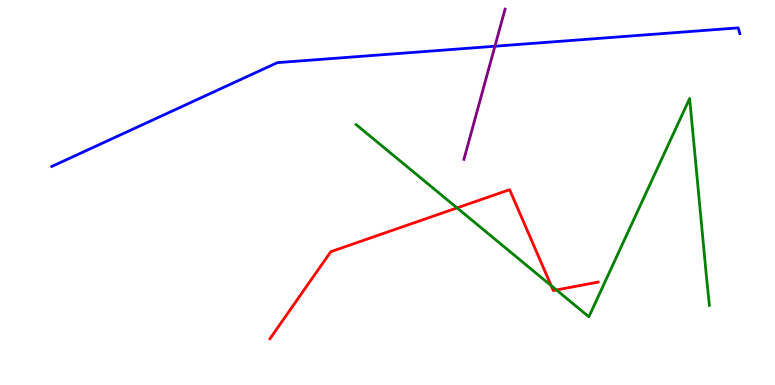[{'lines': ['blue', 'red'], 'intersections': []}, {'lines': ['green', 'red'], 'intersections': [{'x': 5.9, 'y': 4.6}, {'x': 7.11, 'y': 2.58}, {'x': 7.18, 'y': 2.47}]}, {'lines': ['purple', 'red'], 'intersections': []}, {'lines': ['blue', 'green'], 'intersections': []}, {'lines': ['blue', 'purple'], 'intersections': [{'x': 6.39, 'y': 8.8}]}, {'lines': ['green', 'purple'], 'intersections': []}]